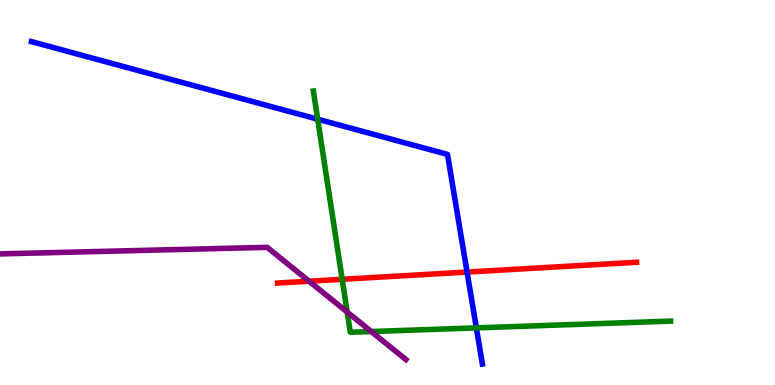[{'lines': ['blue', 'red'], 'intersections': [{'x': 6.03, 'y': 2.93}]}, {'lines': ['green', 'red'], 'intersections': [{'x': 4.42, 'y': 2.75}]}, {'lines': ['purple', 'red'], 'intersections': [{'x': 3.99, 'y': 2.7}]}, {'lines': ['blue', 'green'], 'intersections': [{'x': 4.1, 'y': 6.9}, {'x': 6.15, 'y': 1.48}]}, {'lines': ['blue', 'purple'], 'intersections': []}, {'lines': ['green', 'purple'], 'intersections': [{'x': 4.48, 'y': 1.89}, {'x': 4.79, 'y': 1.39}]}]